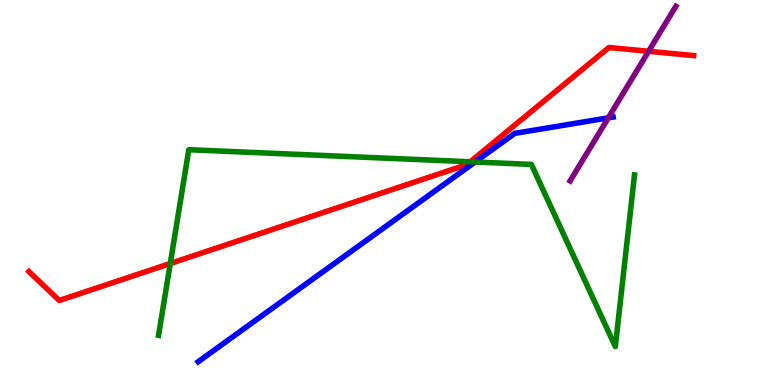[{'lines': ['blue', 'red'], 'intersections': []}, {'lines': ['green', 'red'], 'intersections': [{'x': 2.2, 'y': 3.16}, {'x': 6.07, 'y': 5.8}]}, {'lines': ['purple', 'red'], 'intersections': [{'x': 8.37, 'y': 8.67}]}, {'lines': ['blue', 'green'], 'intersections': [{'x': 6.13, 'y': 5.79}]}, {'lines': ['blue', 'purple'], 'intersections': [{'x': 7.85, 'y': 6.94}]}, {'lines': ['green', 'purple'], 'intersections': []}]